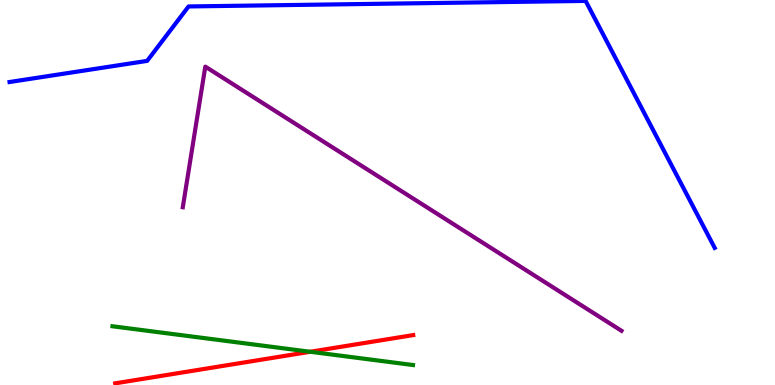[{'lines': ['blue', 'red'], 'intersections': []}, {'lines': ['green', 'red'], 'intersections': [{'x': 4.0, 'y': 0.863}]}, {'lines': ['purple', 'red'], 'intersections': []}, {'lines': ['blue', 'green'], 'intersections': []}, {'lines': ['blue', 'purple'], 'intersections': []}, {'lines': ['green', 'purple'], 'intersections': []}]